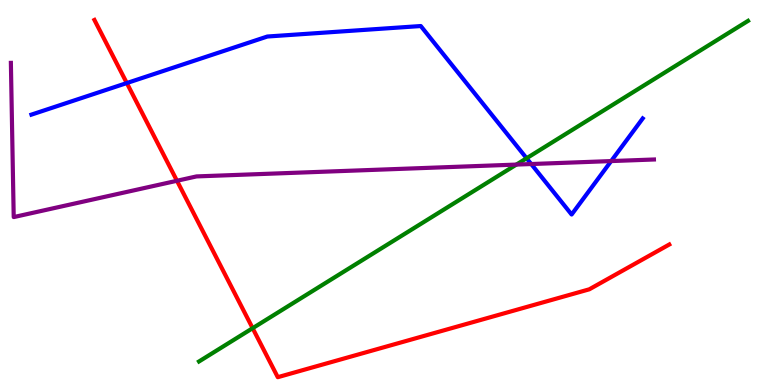[{'lines': ['blue', 'red'], 'intersections': [{'x': 1.64, 'y': 7.84}]}, {'lines': ['green', 'red'], 'intersections': [{'x': 3.26, 'y': 1.48}]}, {'lines': ['purple', 'red'], 'intersections': [{'x': 2.28, 'y': 5.3}]}, {'lines': ['blue', 'green'], 'intersections': [{'x': 6.79, 'y': 5.89}]}, {'lines': ['blue', 'purple'], 'intersections': [{'x': 6.85, 'y': 5.74}, {'x': 7.89, 'y': 5.82}]}, {'lines': ['green', 'purple'], 'intersections': [{'x': 6.66, 'y': 5.73}]}]